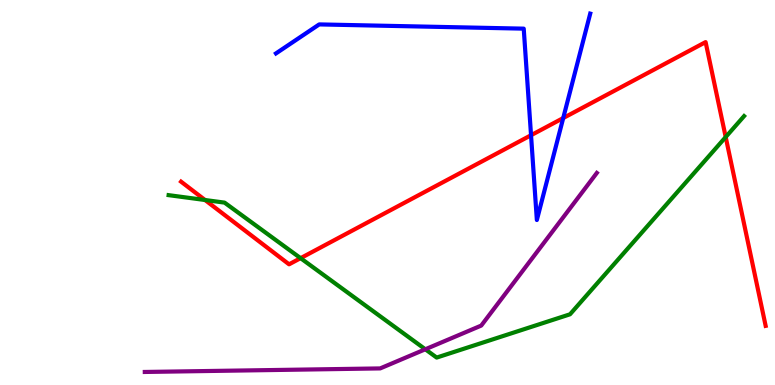[{'lines': ['blue', 'red'], 'intersections': [{'x': 6.85, 'y': 6.49}, {'x': 7.27, 'y': 6.93}]}, {'lines': ['green', 'red'], 'intersections': [{'x': 2.65, 'y': 4.8}, {'x': 3.88, 'y': 3.29}, {'x': 9.36, 'y': 6.44}]}, {'lines': ['purple', 'red'], 'intersections': []}, {'lines': ['blue', 'green'], 'intersections': []}, {'lines': ['blue', 'purple'], 'intersections': []}, {'lines': ['green', 'purple'], 'intersections': [{'x': 5.49, 'y': 0.928}]}]